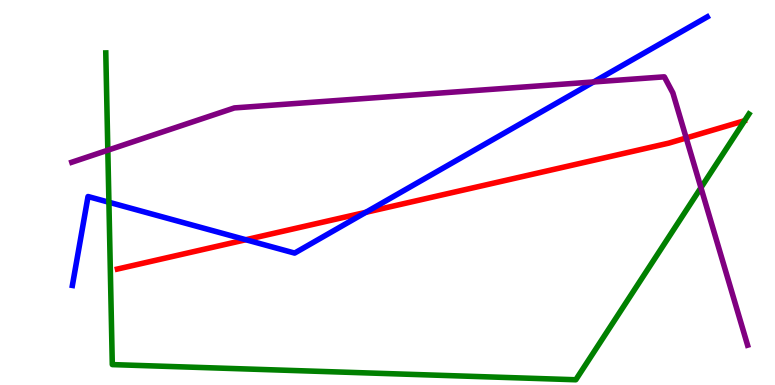[{'lines': ['blue', 'red'], 'intersections': [{'x': 3.17, 'y': 3.77}, {'x': 4.72, 'y': 4.49}]}, {'lines': ['green', 'red'], 'intersections': []}, {'lines': ['purple', 'red'], 'intersections': [{'x': 8.85, 'y': 6.42}]}, {'lines': ['blue', 'green'], 'intersections': [{'x': 1.41, 'y': 4.75}]}, {'lines': ['blue', 'purple'], 'intersections': [{'x': 7.66, 'y': 7.87}]}, {'lines': ['green', 'purple'], 'intersections': [{'x': 1.39, 'y': 6.1}, {'x': 9.04, 'y': 5.12}]}]